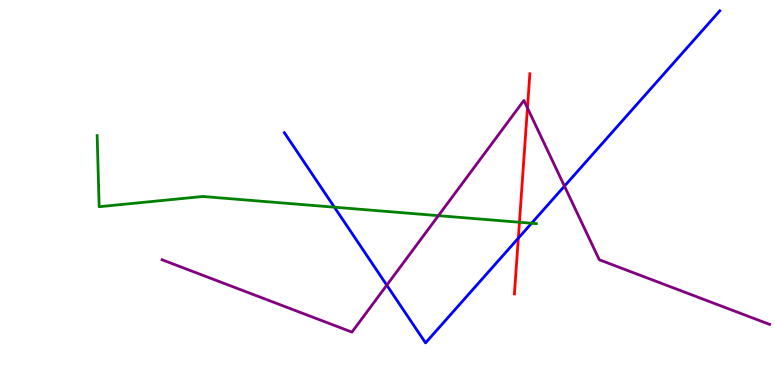[{'lines': ['blue', 'red'], 'intersections': [{'x': 6.69, 'y': 3.81}]}, {'lines': ['green', 'red'], 'intersections': [{'x': 6.7, 'y': 4.23}]}, {'lines': ['purple', 'red'], 'intersections': [{'x': 6.81, 'y': 7.2}]}, {'lines': ['blue', 'green'], 'intersections': [{'x': 4.31, 'y': 4.62}, {'x': 6.86, 'y': 4.2}]}, {'lines': ['blue', 'purple'], 'intersections': [{'x': 4.99, 'y': 2.59}, {'x': 7.28, 'y': 5.17}]}, {'lines': ['green', 'purple'], 'intersections': [{'x': 5.66, 'y': 4.4}]}]